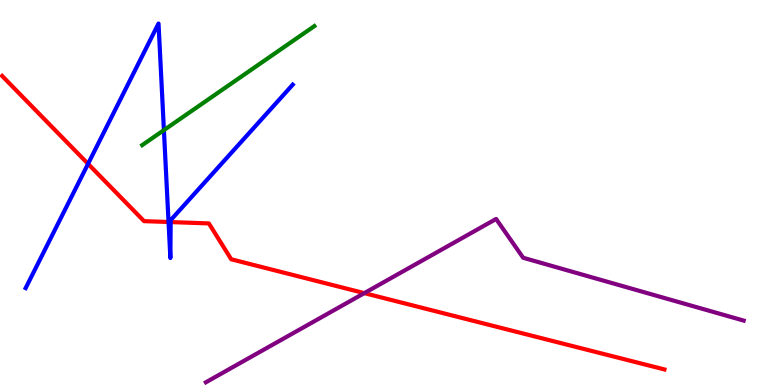[{'lines': ['blue', 'red'], 'intersections': [{'x': 1.14, 'y': 5.74}, {'x': 2.17, 'y': 4.23}, {'x': 2.2, 'y': 4.23}]}, {'lines': ['green', 'red'], 'intersections': []}, {'lines': ['purple', 'red'], 'intersections': [{'x': 4.7, 'y': 2.39}]}, {'lines': ['blue', 'green'], 'intersections': [{'x': 2.11, 'y': 6.62}]}, {'lines': ['blue', 'purple'], 'intersections': []}, {'lines': ['green', 'purple'], 'intersections': []}]